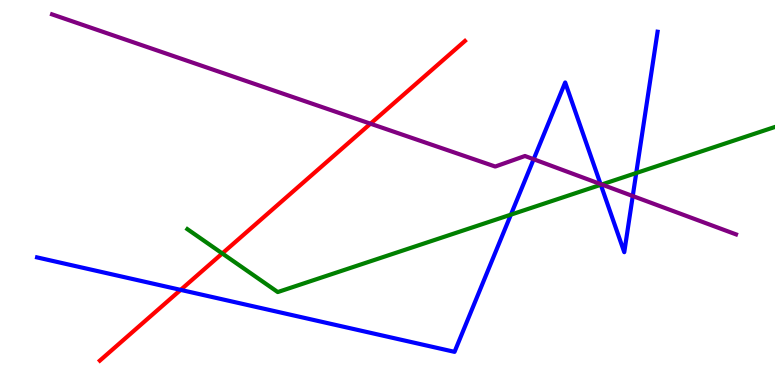[{'lines': ['blue', 'red'], 'intersections': [{'x': 2.33, 'y': 2.47}]}, {'lines': ['green', 'red'], 'intersections': [{'x': 2.87, 'y': 3.42}]}, {'lines': ['purple', 'red'], 'intersections': [{'x': 4.78, 'y': 6.79}]}, {'lines': ['blue', 'green'], 'intersections': [{'x': 6.59, 'y': 4.42}, {'x': 7.75, 'y': 5.2}, {'x': 8.21, 'y': 5.51}]}, {'lines': ['blue', 'purple'], 'intersections': [{'x': 6.89, 'y': 5.86}, {'x': 7.75, 'y': 5.22}, {'x': 8.16, 'y': 4.91}]}, {'lines': ['green', 'purple'], 'intersections': [{'x': 7.76, 'y': 5.21}]}]